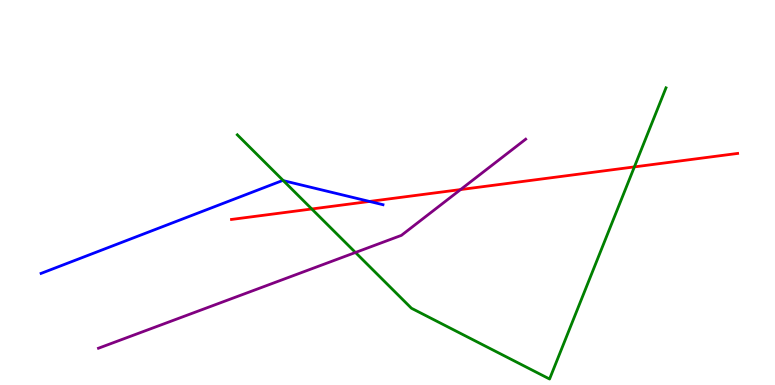[{'lines': ['blue', 'red'], 'intersections': [{'x': 4.77, 'y': 4.77}]}, {'lines': ['green', 'red'], 'intersections': [{'x': 4.02, 'y': 4.57}, {'x': 8.19, 'y': 5.66}]}, {'lines': ['purple', 'red'], 'intersections': [{'x': 5.94, 'y': 5.08}]}, {'lines': ['blue', 'green'], 'intersections': [{'x': 3.66, 'y': 5.31}]}, {'lines': ['blue', 'purple'], 'intersections': []}, {'lines': ['green', 'purple'], 'intersections': [{'x': 4.59, 'y': 3.44}]}]